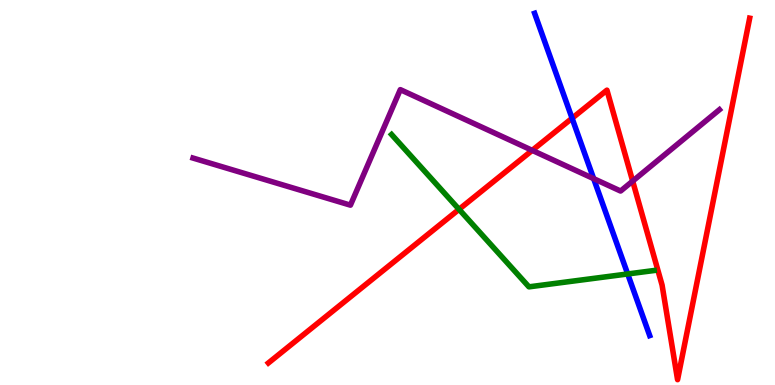[{'lines': ['blue', 'red'], 'intersections': [{'x': 7.38, 'y': 6.93}]}, {'lines': ['green', 'red'], 'intersections': [{'x': 5.92, 'y': 4.56}]}, {'lines': ['purple', 'red'], 'intersections': [{'x': 6.87, 'y': 6.09}, {'x': 8.16, 'y': 5.3}]}, {'lines': ['blue', 'green'], 'intersections': [{'x': 8.1, 'y': 2.88}]}, {'lines': ['blue', 'purple'], 'intersections': [{'x': 7.66, 'y': 5.36}]}, {'lines': ['green', 'purple'], 'intersections': []}]